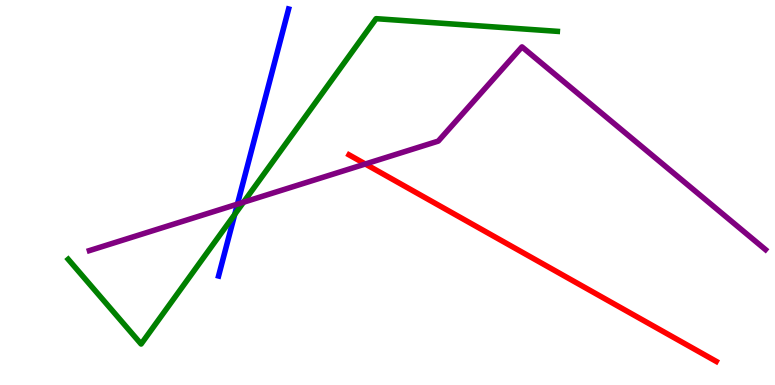[{'lines': ['blue', 'red'], 'intersections': []}, {'lines': ['green', 'red'], 'intersections': []}, {'lines': ['purple', 'red'], 'intersections': [{'x': 4.71, 'y': 5.74}]}, {'lines': ['blue', 'green'], 'intersections': [{'x': 3.03, 'y': 4.43}]}, {'lines': ['blue', 'purple'], 'intersections': [{'x': 3.06, 'y': 4.7}]}, {'lines': ['green', 'purple'], 'intersections': [{'x': 3.14, 'y': 4.75}]}]